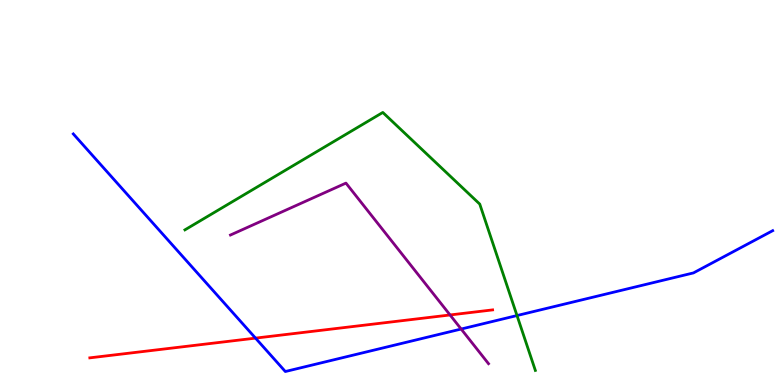[{'lines': ['blue', 'red'], 'intersections': [{'x': 3.3, 'y': 1.22}]}, {'lines': ['green', 'red'], 'intersections': []}, {'lines': ['purple', 'red'], 'intersections': [{'x': 5.81, 'y': 1.82}]}, {'lines': ['blue', 'green'], 'intersections': [{'x': 6.67, 'y': 1.8}]}, {'lines': ['blue', 'purple'], 'intersections': [{'x': 5.95, 'y': 1.45}]}, {'lines': ['green', 'purple'], 'intersections': []}]